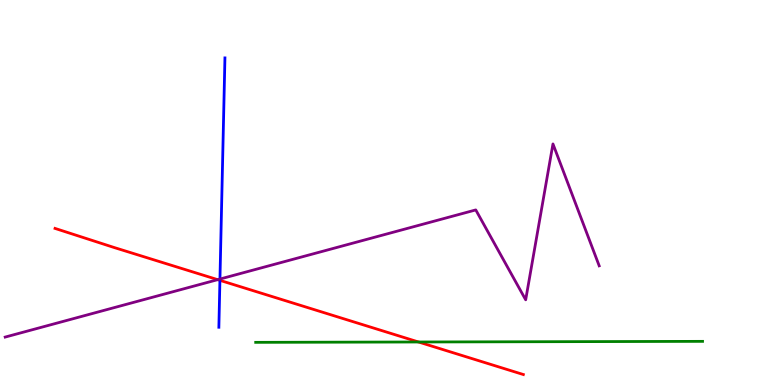[{'lines': ['blue', 'red'], 'intersections': [{'x': 2.84, 'y': 2.72}]}, {'lines': ['green', 'red'], 'intersections': [{'x': 5.4, 'y': 1.12}]}, {'lines': ['purple', 'red'], 'intersections': [{'x': 2.81, 'y': 2.74}]}, {'lines': ['blue', 'green'], 'intersections': []}, {'lines': ['blue', 'purple'], 'intersections': [{'x': 2.84, 'y': 2.75}]}, {'lines': ['green', 'purple'], 'intersections': []}]